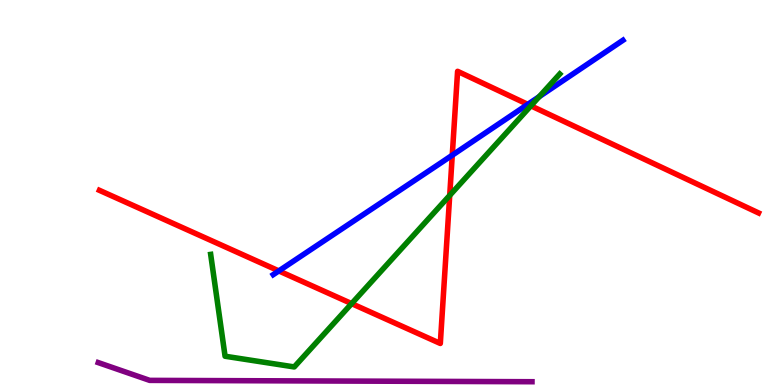[{'lines': ['blue', 'red'], 'intersections': [{'x': 3.6, 'y': 2.96}, {'x': 5.84, 'y': 5.97}, {'x': 6.81, 'y': 7.29}]}, {'lines': ['green', 'red'], 'intersections': [{'x': 4.54, 'y': 2.11}, {'x': 5.8, 'y': 4.92}, {'x': 6.85, 'y': 7.25}]}, {'lines': ['purple', 'red'], 'intersections': []}, {'lines': ['blue', 'green'], 'intersections': [{'x': 6.96, 'y': 7.49}]}, {'lines': ['blue', 'purple'], 'intersections': []}, {'lines': ['green', 'purple'], 'intersections': []}]